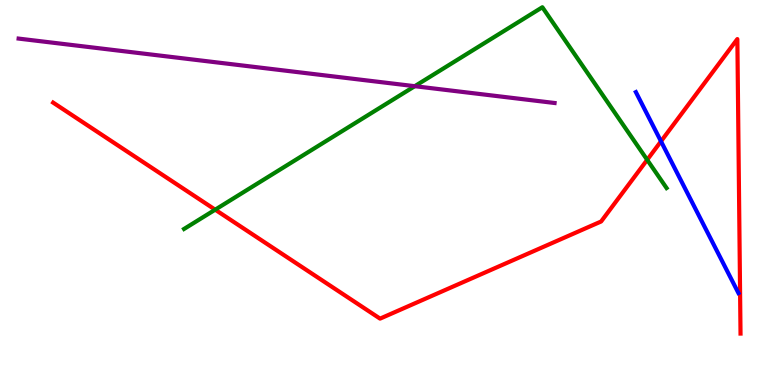[{'lines': ['blue', 'red'], 'intersections': [{'x': 8.53, 'y': 6.33}]}, {'lines': ['green', 'red'], 'intersections': [{'x': 2.78, 'y': 4.55}, {'x': 8.35, 'y': 5.85}]}, {'lines': ['purple', 'red'], 'intersections': []}, {'lines': ['blue', 'green'], 'intersections': []}, {'lines': ['blue', 'purple'], 'intersections': []}, {'lines': ['green', 'purple'], 'intersections': [{'x': 5.35, 'y': 7.76}]}]